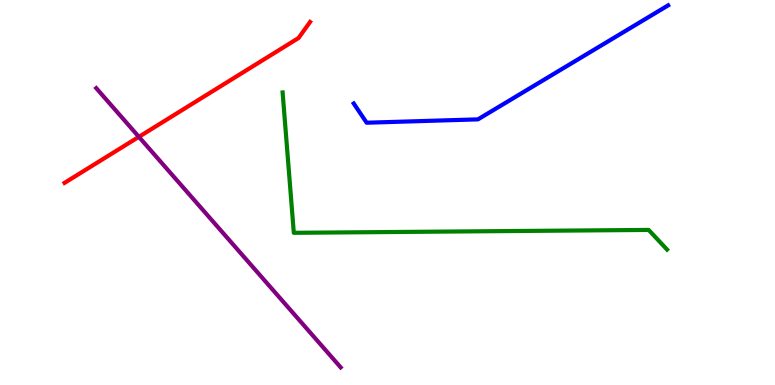[{'lines': ['blue', 'red'], 'intersections': []}, {'lines': ['green', 'red'], 'intersections': []}, {'lines': ['purple', 'red'], 'intersections': [{'x': 1.79, 'y': 6.45}]}, {'lines': ['blue', 'green'], 'intersections': []}, {'lines': ['blue', 'purple'], 'intersections': []}, {'lines': ['green', 'purple'], 'intersections': []}]